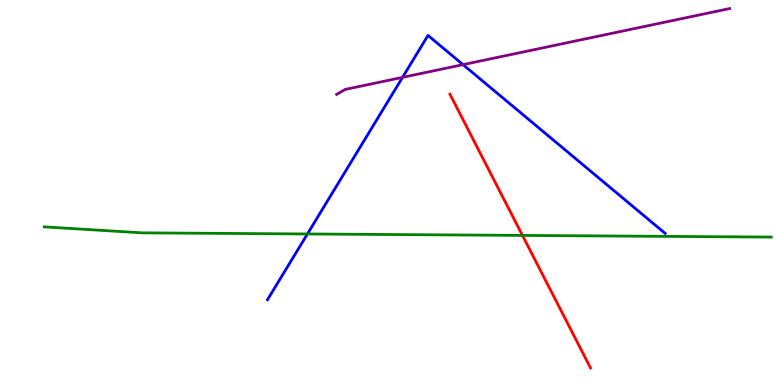[{'lines': ['blue', 'red'], 'intersections': []}, {'lines': ['green', 'red'], 'intersections': [{'x': 6.74, 'y': 3.89}]}, {'lines': ['purple', 'red'], 'intersections': []}, {'lines': ['blue', 'green'], 'intersections': [{'x': 3.97, 'y': 3.92}]}, {'lines': ['blue', 'purple'], 'intersections': [{'x': 5.19, 'y': 7.99}, {'x': 5.97, 'y': 8.32}]}, {'lines': ['green', 'purple'], 'intersections': []}]